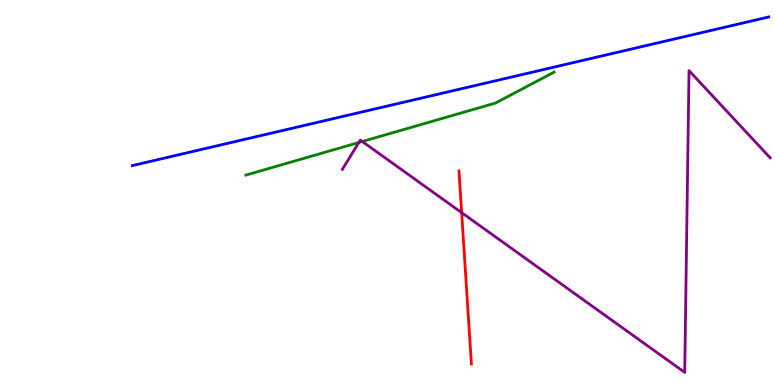[{'lines': ['blue', 'red'], 'intersections': []}, {'lines': ['green', 'red'], 'intersections': []}, {'lines': ['purple', 'red'], 'intersections': [{'x': 5.96, 'y': 4.48}]}, {'lines': ['blue', 'green'], 'intersections': []}, {'lines': ['blue', 'purple'], 'intersections': []}, {'lines': ['green', 'purple'], 'intersections': [{'x': 4.63, 'y': 6.3}, {'x': 4.67, 'y': 6.32}]}]